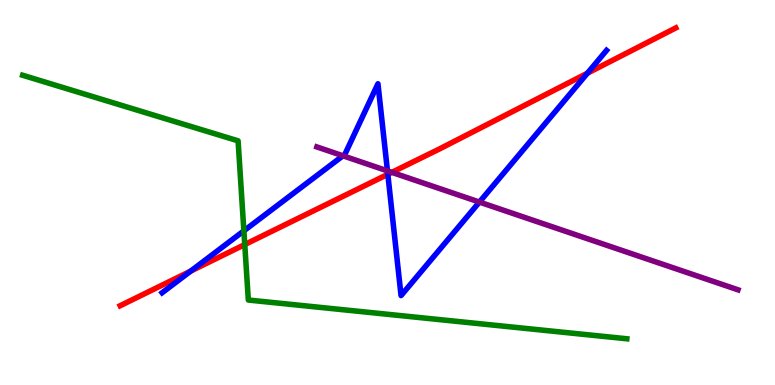[{'lines': ['blue', 'red'], 'intersections': [{'x': 2.46, 'y': 2.96}, {'x': 5.0, 'y': 5.47}, {'x': 7.58, 'y': 8.1}]}, {'lines': ['green', 'red'], 'intersections': [{'x': 3.16, 'y': 3.65}]}, {'lines': ['purple', 'red'], 'intersections': [{'x': 5.06, 'y': 5.52}]}, {'lines': ['blue', 'green'], 'intersections': [{'x': 3.15, 'y': 4.0}]}, {'lines': ['blue', 'purple'], 'intersections': [{'x': 4.43, 'y': 5.95}, {'x': 5.0, 'y': 5.56}, {'x': 6.19, 'y': 4.75}]}, {'lines': ['green', 'purple'], 'intersections': []}]